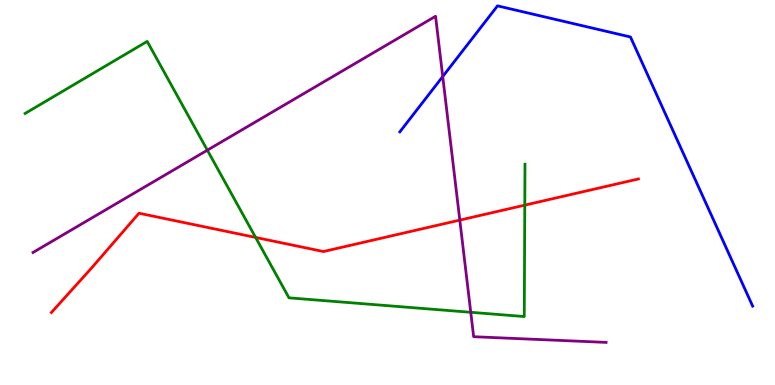[{'lines': ['blue', 'red'], 'intersections': []}, {'lines': ['green', 'red'], 'intersections': [{'x': 3.3, 'y': 3.83}, {'x': 6.77, 'y': 4.67}]}, {'lines': ['purple', 'red'], 'intersections': [{'x': 5.93, 'y': 4.28}]}, {'lines': ['blue', 'green'], 'intersections': []}, {'lines': ['blue', 'purple'], 'intersections': [{'x': 5.71, 'y': 8.01}]}, {'lines': ['green', 'purple'], 'intersections': [{'x': 2.68, 'y': 6.1}, {'x': 6.07, 'y': 1.89}]}]